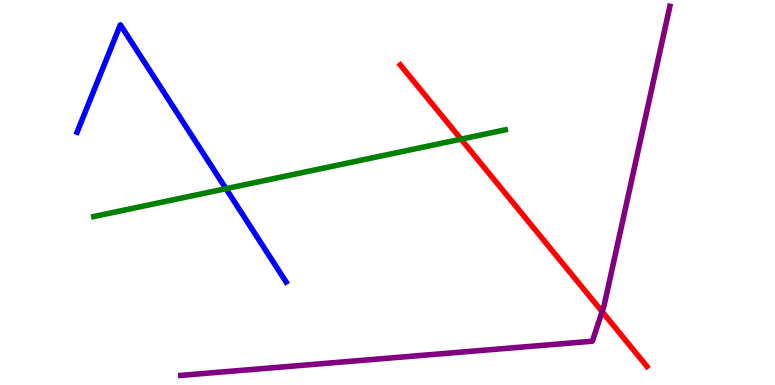[{'lines': ['blue', 'red'], 'intersections': []}, {'lines': ['green', 'red'], 'intersections': [{'x': 5.95, 'y': 6.39}]}, {'lines': ['purple', 'red'], 'intersections': [{'x': 7.77, 'y': 1.91}]}, {'lines': ['blue', 'green'], 'intersections': [{'x': 2.92, 'y': 5.1}]}, {'lines': ['blue', 'purple'], 'intersections': []}, {'lines': ['green', 'purple'], 'intersections': []}]